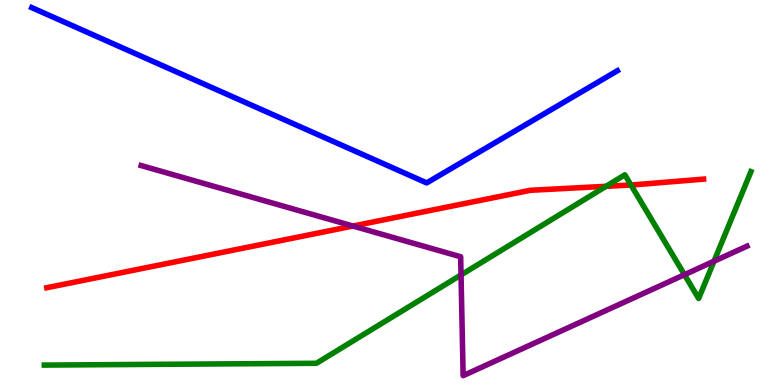[{'lines': ['blue', 'red'], 'intersections': []}, {'lines': ['green', 'red'], 'intersections': [{'x': 7.82, 'y': 5.16}, {'x': 8.14, 'y': 5.19}]}, {'lines': ['purple', 'red'], 'intersections': [{'x': 4.55, 'y': 4.13}]}, {'lines': ['blue', 'green'], 'intersections': []}, {'lines': ['blue', 'purple'], 'intersections': []}, {'lines': ['green', 'purple'], 'intersections': [{'x': 5.95, 'y': 2.86}, {'x': 8.83, 'y': 2.87}, {'x': 9.21, 'y': 3.22}]}]